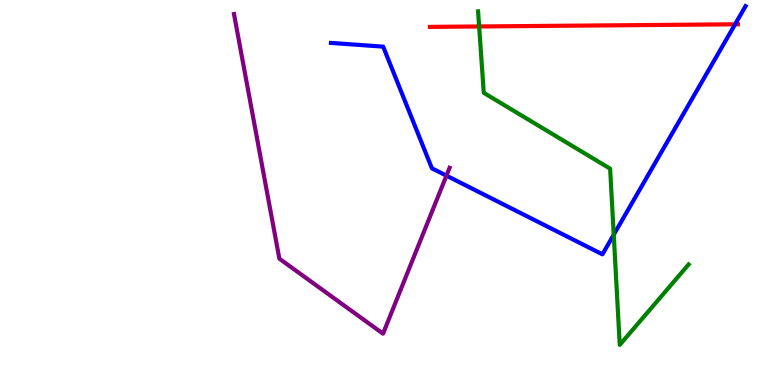[{'lines': ['blue', 'red'], 'intersections': [{'x': 9.48, 'y': 9.37}]}, {'lines': ['green', 'red'], 'intersections': [{'x': 6.18, 'y': 9.31}]}, {'lines': ['purple', 'red'], 'intersections': []}, {'lines': ['blue', 'green'], 'intersections': [{'x': 7.92, 'y': 3.9}]}, {'lines': ['blue', 'purple'], 'intersections': [{'x': 5.76, 'y': 5.44}]}, {'lines': ['green', 'purple'], 'intersections': []}]